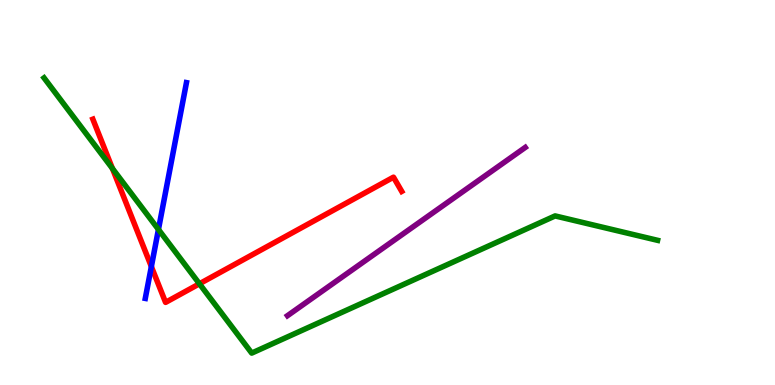[{'lines': ['blue', 'red'], 'intersections': [{'x': 1.95, 'y': 3.08}]}, {'lines': ['green', 'red'], 'intersections': [{'x': 1.45, 'y': 5.62}, {'x': 2.57, 'y': 2.63}]}, {'lines': ['purple', 'red'], 'intersections': []}, {'lines': ['blue', 'green'], 'intersections': [{'x': 2.04, 'y': 4.04}]}, {'lines': ['blue', 'purple'], 'intersections': []}, {'lines': ['green', 'purple'], 'intersections': []}]